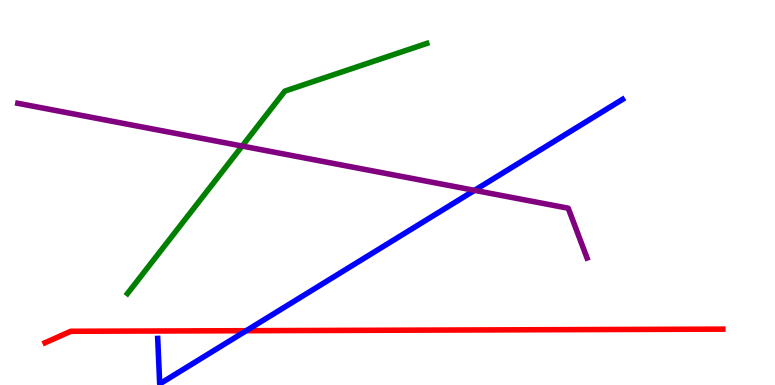[{'lines': ['blue', 'red'], 'intersections': [{'x': 3.18, 'y': 1.41}]}, {'lines': ['green', 'red'], 'intersections': []}, {'lines': ['purple', 'red'], 'intersections': []}, {'lines': ['blue', 'green'], 'intersections': []}, {'lines': ['blue', 'purple'], 'intersections': [{'x': 6.12, 'y': 5.06}]}, {'lines': ['green', 'purple'], 'intersections': [{'x': 3.12, 'y': 6.21}]}]